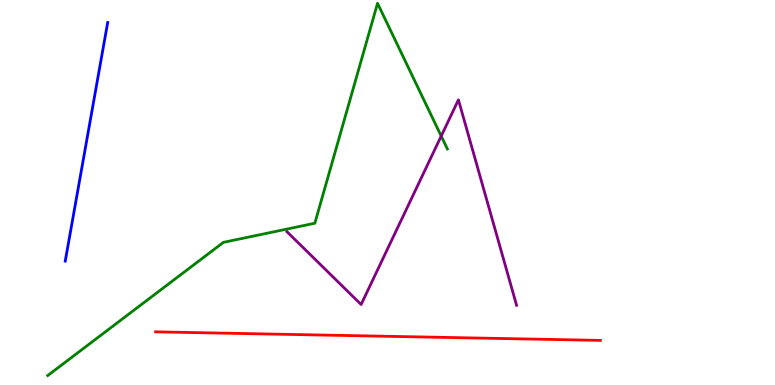[{'lines': ['blue', 'red'], 'intersections': []}, {'lines': ['green', 'red'], 'intersections': []}, {'lines': ['purple', 'red'], 'intersections': []}, {'lines': ['blue', 'green'], 'intersections': []}, {'lines': ['blue', 'purple'], 'intersections': []}, {'lines': ['green', 'purple'], 'intersections': [{'x': 5.69, 'y': 6.47}]}]